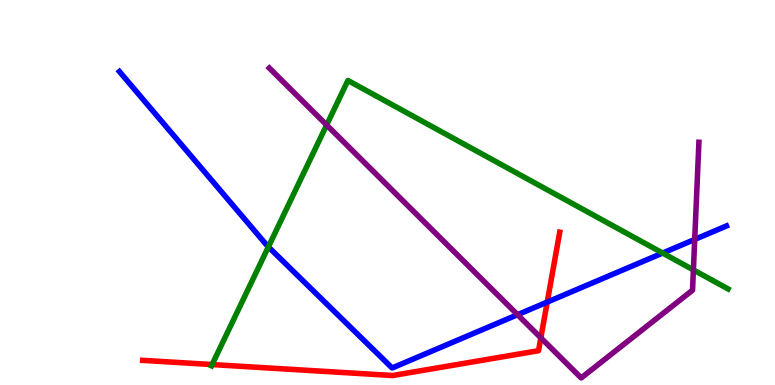[{'lines': ['blue', 'red'], 'intersections': [{'x': 7.06, 'y': 2.15}]}, {'lines': ['green', 'red'], 'intersections': [{'x': 2.74, 'y': 0.531}]}, {'lines': ['purple', 'red'], 'intersections': [{'x': 6.98, 'y': 1.23}]}, {'lines': ['blue', 'green'], 'intersections': [{'x': 3.46, 'y': 3.59}, {'x': 8.55, 'y': 3.43}]}, {'lines': ['blue', 'purple'], 'intersections': [{'x': 6.68, 'y': 1.83}, {'x': 8.96, 'y': 3.78}]}, {'lines': ['green', 'purple'], 'intersections': [{'x': 4.21, 'y': 6.75}, {'x': 8.95, 'y': 2.99}]}]